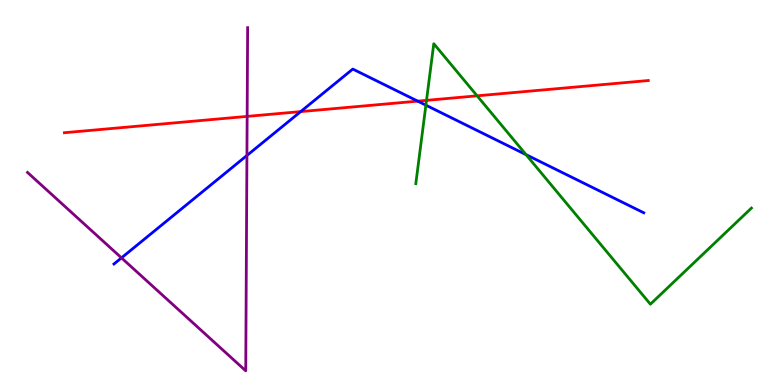[{'lines': ['blue', 'red'], 'intersections': [{'x': 3.88, 'y': 7.1}, {'x': 5.39, 'y': 7.37}]}, {'lines': ['green', 'red'], 'intersections': [{'x': 5.5, 'y': 7.39}, {'x': 6.16, 'y': 7.51}]}, {'lines': ['purple', 'red'], 'intersections': [{'x': 3.19, 'y': 6.98}]}, {'lines': ['blue', 'green'], 'intersections': [{'x': 5.5, 'y': 7.27}, {'x': 6.79, 'y': 5.98}]}, {'lines': ['blue', 'purple'], 'intersections': [{'x': 1.57, 'y': 3.3}, {'x': 3.19, 'y': 5.96}]}, {'lines': ['green', 'purple'], 'intersections': []}]